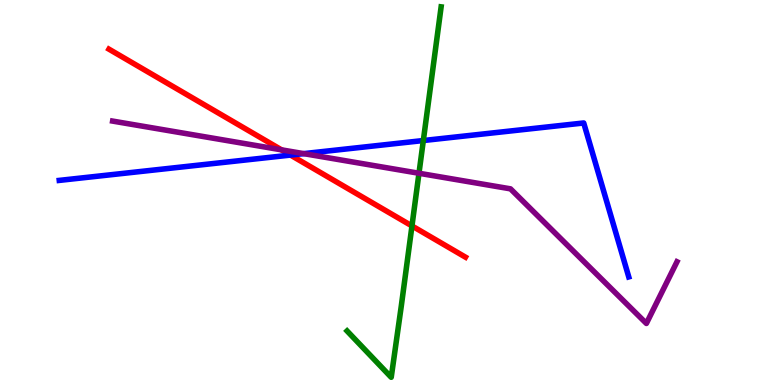[{'lines': ['blue', 'red'], 'intersections': [{'x': 3.75, 'y': 5.97}]}, {'lines': ['green', 'red'], 'intersections': [{'x': 5.32, 'y': 4.13}]}, {'lines': ['purple', 'red'], 'intersections': [{'x': 3.63, 'y': 6.11}]}, {'lines': ['blue', 'green'], 'intersections': [{'x': 5.46, 'y': 6.35}]}, {'lines': ['blue', 'purple'], 'intersections': [{'x': 3.92, 'y': 6.01}]}, {'lines': ['green', 'purple'], 'intersections': [{'x': 5.41, 'y': 5.5}]}]